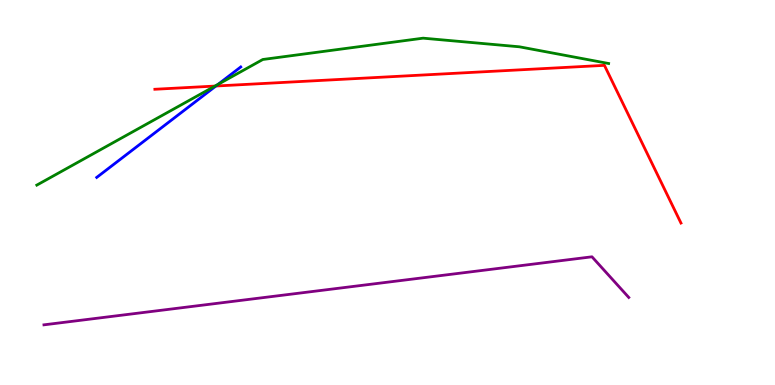[{'lines': ['blue', 'red'], 'intersections': [{'x': 2.79, 'y': 7.77}]}, {'lines': ['green', 'red'], 'intersections': [{'x': 2.77, 'y': 7.76}]}, {'lines': ['purple', 'red'], 'intersections': []}, {'lines': ['blue', 'green'], 'intersections': [{'x': 2.81, 'y': 7.81}]}, {'lines': ['blue', 'purple'], 'intersections': []}, {'lines': ['green', 'purple'], 'intersections': []}]